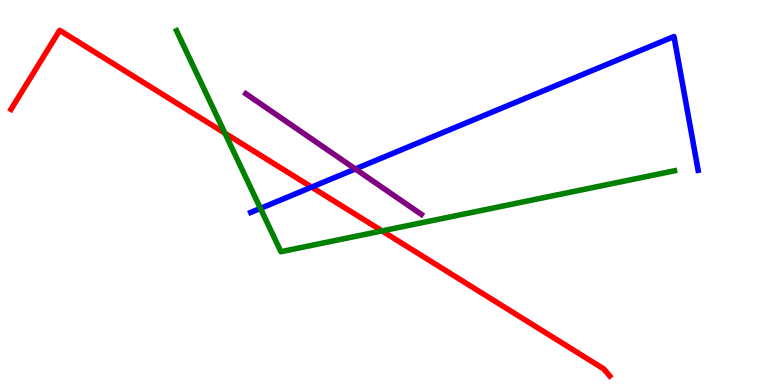[{'lines': ['blue', 'red'], 'intersections': [{'x': 4.02, 'y': 5.14}]}, {'lines': ['green', 'red'], 'intersections': [{'x': 2.9, 'y': 6.54}, {'x': 4.93, 'y': 4.0}]}, {'lines': ['purple', 'red'], 'intersections': []}, {'lines': ['blue', 'green'], 'intersections': [{'x': 3.36, 'y': 4.59}]}, {'lines': ['blue', 'purple'], 'intersections': [{'x': 4.58, 'y': 5.61}]}, {'lines': ['green', 'purple'], 'intersections': []}]